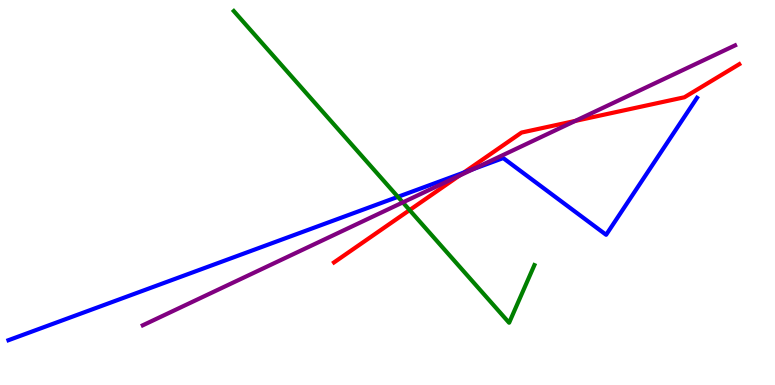[{'lines': ['blue', 'red'], 'intersections': [{'x': 5.98, 'y': 5.52}]}, {'lines': ['green', 'red'], 'intersections': [{'x': 5.29, 'y': 4.54}]}, {'lines': ['purple', 'red'], 'intersections': [{'x': 5.92, 'y': 5.43}, {'x': 7.42, 'y': 6.86}]}, {'lines': ['blue', 'green'], 'intersections': [{'x': 5.13, 'y': 4.89}]}, {'lines': ['blue', 'purple'], 'intersections': [{'x': 6.11, 'y': 5.61}]}, {'lines': ['green', 'purple'], 'intersections': [{'x': 5.2, 'y': 4.74}]}]